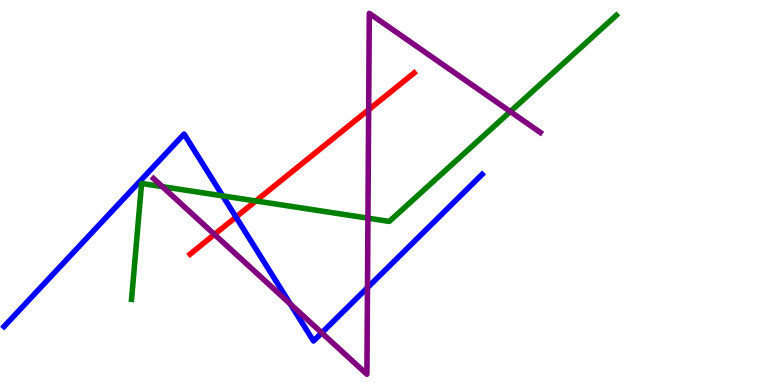[{'lines': ['blue', 'red'], 'intersections': [{'x': 3.04, 'y': 4.36}]}, {'lines': ['green', 'red'], 'intersections': [{'x': 3.3, 'y': 4.78}]}, {'lines': ['purple', 'red'], 'intersections': [{'x': 2.77, 'y': 3.91}, {'x': 4.76, 'y': 7.15}]}, {'lines': ['blue', 'green'], 'intersections': [{'x': 2.87, 'y': 4.91}]}, {'lines': ['blue', 'purple'], 'intersections': [{'x': 3.75, 'y': 2.1}, {'x': 4.15, 'y': 1.35}, {'x': 4.74, 'y': 2.53}]}, {'lines': ['green', 'purple'], 'intersections': [{'x': 2.09, 'y': 5.15}, {'x': 4.75, 'y': 4.33}, {'x': 6.58, 'y': 7.1}]}]